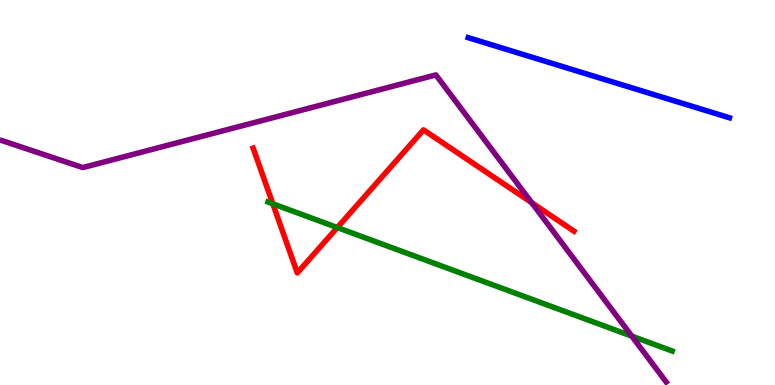[{'lines': ['blue', 'red'], 'intersections': []}, {'lines': ['green', 'red'], 'intersections': [{'x': 3.52, 'y': 4.71}, {'x': 4.35, 'y': 4.09}]}, {'lines': ['purple', 'red'], 'intersections': [{'x': 6.86, 'y': 4.73}]}, {'lines': ['blue', 'green'], 'intersections': []}, {'lines': ['blue', 'purple'], 'intersections': []}, {'lines': ['green', 'purple'], 'intersections': [{'x': 8.15, 'y': 1.27}]}]